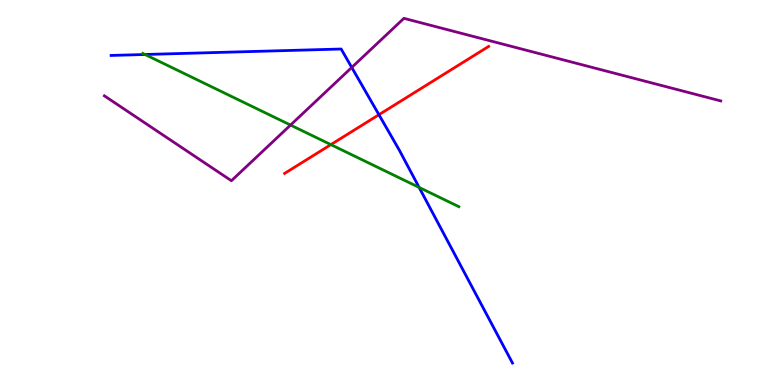[{'lines': ['blue', 'red'], 'intersections': [{'x': 4.89, 'y': 7.02}]}, {'lines': ['green', 'red'], 'intersections': [{'x': 4.27, 'y': 6.24}]}, {'lines': ['purple', 'red'], 'intersections': []}, {'lines': ['blue', 'green'], 'intersections': [{'x': 1.87, 'y': 8.58}, {'x': 5.41, 'y': 5.13}]}, {'lines': ['blue', 'purple'], 'intersections': [{'x': 4.54, 'y': 8.25}]}, {'lines': ['green', 'purple'], 'intersections': [{'x': 3.75, 'y': 6.75}]}]